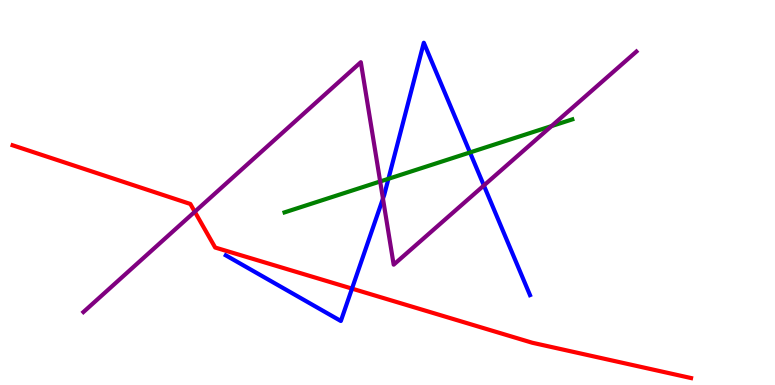[{'lines': ['blue', 'red'], 'intersections': [{'x': 4.54, 'y': 2.5}]}, {'lines': ['green', 'red'], 'intersections': []}, {'lines': ['purple', 'red'], 'intersections': [{'x': 2.51, 'y': 4.5}]}, {'lines': ['blue', 'green'], 'intersections': [{'x': 5.01, 'y': 5.36}, {'x': 6.06, 'y': 6.04}]}, {'lines': ['blue', 'purple'], 'intersections': [{'x': 4.94, 'y': 4.84}, {'x': 6.24, 'y': 5.18}]}, {'lines': ['green', 'purple'], 'intersections': [{'x': 4.91, 'y': 5.29}, {'x': 7.12, 'y': 6.72}]}]